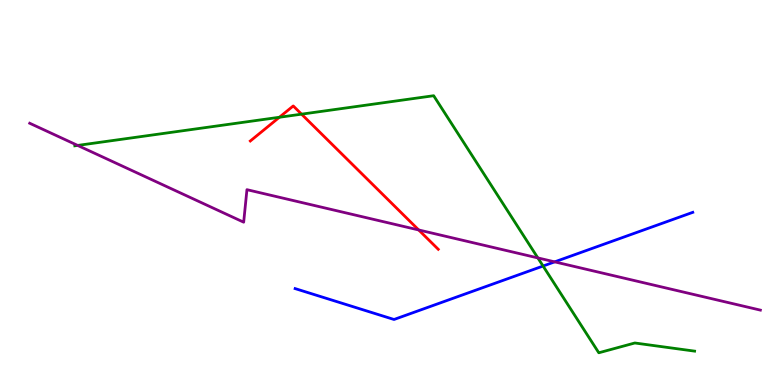[{'lines': ['blue', 'red'], 'intersections': []}, {'lines': ['green', 'red'], 'intersections': [{'x': 3.61, 'y': 6.95}, {'x': 3.89, 'y': 7.03}]}, {'lines': ['purple', 'red'], 'intersections': [{'x': 5.4, 'y': 4.03}]}, {'lines': ['blue', 'green'], 'intersections': [{'x': 7.01, 'y': 3.09}]}, {'lines': ['blue', 'purple'], 'intersections': [{'x': 7.16, 'y': 3.2}]}, {'lines': ['green', 'purple'], 'intersections': [{'x': 1.0, 'y': 6.22}, {'x': 6.94, 'y': 3.3}]}]